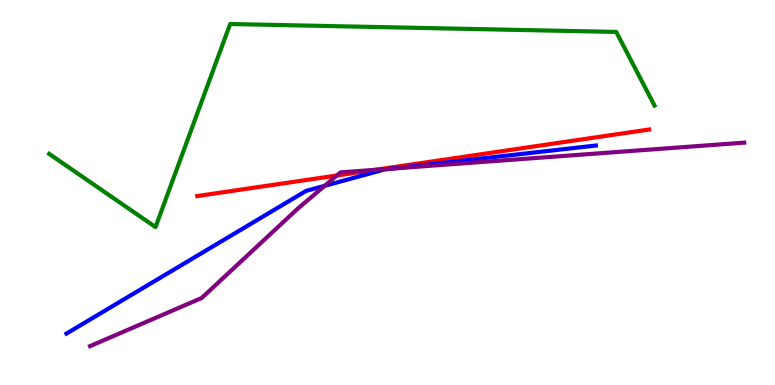[{'lines': ['blue', 'red'], 'intersections': []}, {'lines': ['green', 'red'], 'intersections': []}, {'lines': ['purple', 'red'], 'intersections': [{'x': 4.35, 'y': 5.44}, {'x': 4.84, 'y': 5.59}]}, {'lines': ['blue', 'green'], 'intersections': []}, {'lines': ['blue', 'purple'], 'intersections': [{'x': 4.19, 'y': 5.17}, {'x': 5.07, 'y': 5.62}]}, {'lines': ['green', 'purple'], 'intersections': []}]